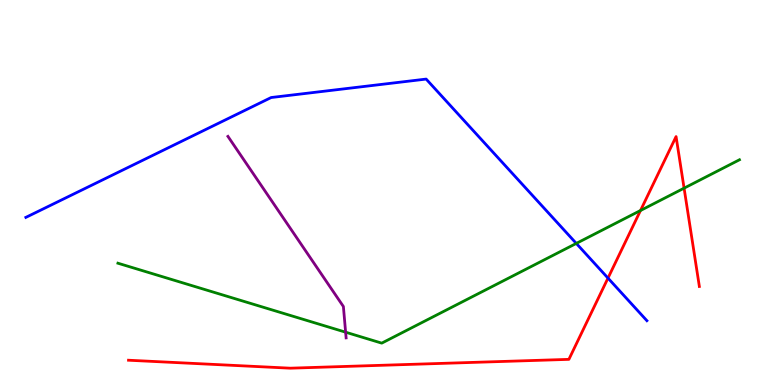[{'lines': ['blue', 'red'], 'intersections': [{'x': 7.84, 'y': 2.78}]}, {'lines': ['green', 'red'], 'intersections': [{'x': 8.26, 'y': 4.53}, {'x': 8.83, 'y': 5.11}]}, {'lines': ['purple', 'red'], 'intersections': []}, {'lines': ['blue', 'green'], 'intersections': [{'x': 7.44, 'y': 3.68}]}, {'lines': ['blue', 'purple'], 'intersections': []}, {'lines': ['green', 'purple'], 'intersections': [{'x': 4.46, 'y': 1.37}]}]